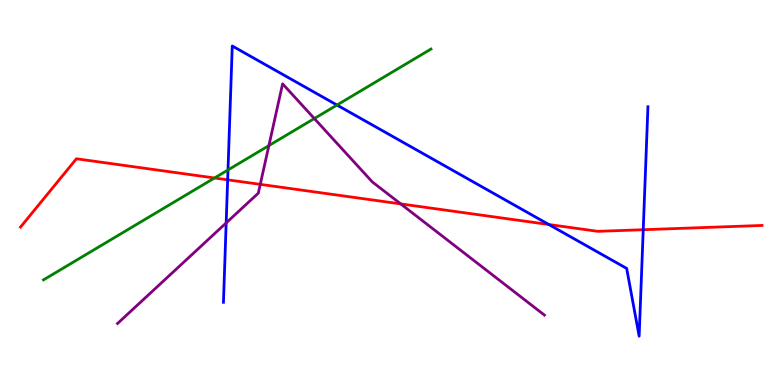[{'lines': ['blue', 'red'], 'intersections': [{'x': 2.94, 'y': 5.33}, {'x': 7.08, 'y': 4.17}, {'x': 8.3, 'y': 4.03}]}, {'lines': ['green', 'red'], 'intersections': [{'x': 2.77, 'y': 5.38}]}, {'lines': ['purple', 'red'], 'intersections': [{'x': 3.36, 'y': 5.21}, {'x': 5.17, 'y': 4.7}]}, {'lines': ['blue', 'green'], 'intersections': [{'x': 2.94, 'y': 5.59}, {'x': 4.35, 'y': 7.27}]}, {'lines': ['blue', 'purple'], 'intersections': [{'x': 2.92, 'y': 4.21}]}, {'lines': ['green', 'purple'], 'intersections': [{'x': 3.47, 'y': 6.22}, {'x': 4.06, 'y': 6.92}]}]